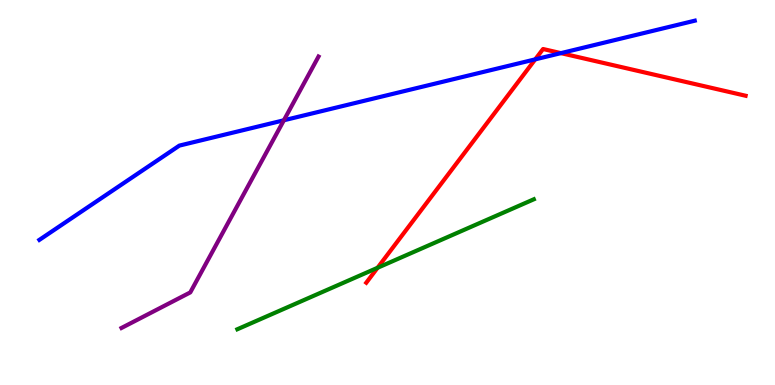[{'lines': ['blue', 'red'], 'intersections': [{'x': 6.91, 'y': 8.46}, {'x': 7.24, 'y': 8.62}]}, {'lines': ['green', 'red'], 'intersections': [{'x': 4.87, 'y': 3.04}]}, {'lines': ['purple', 'red'], 'intersections': []}, {'lines': ['blue', 'green'], 'intersections': []}, {'lines': ['blue', 'purple'], 'intersections': [{'x': 3.66, 'y': 6.88}]}, {'lines': ['green', 'purple'], 'intersections': []}]